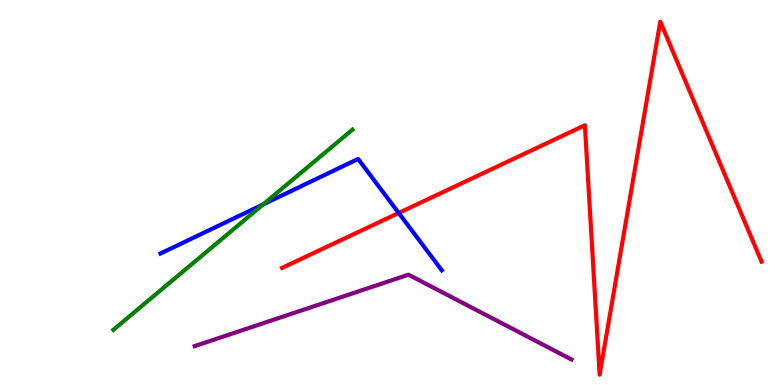[{'lines': ['blue', 'red'], 'intersections': [{'x': 5.14, 'y': 4.47}]}, {'lines': ['green', 'red'], 'intersections': []}, {'lines': ['purple', 'red'], 'intersections': []}, {'lines': ['blue', 'green'], 'intersections': [{'x': 3.4, 'y': 4.69}]}, {'lines': ['blue', 'purple'], 'intersections': []}, {'lines': ['green', 'purple'], 'intersections': []}]